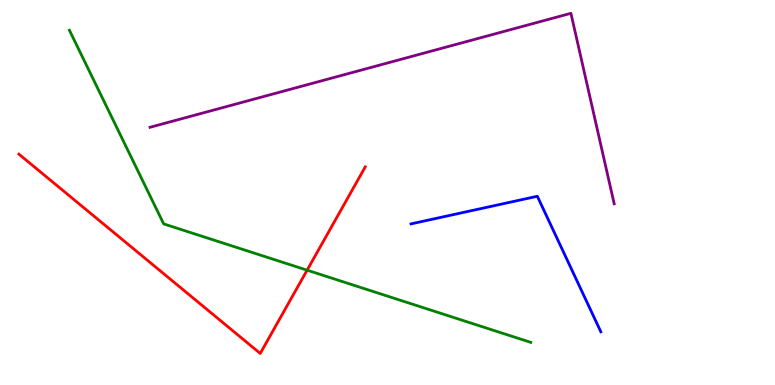[{'lines': ['blue', 'red'], 'intersections': []}, {'lines': ['green', 'red'], 'intersections': [{'x': 3.96, 'y': 2.98}]}, {'lines': ['purple', 'red'], 'intersections': []}, {'lines': ['blue', 'green'], 'intersections': []}, {'lines': ['blue', 'purple'], 'intersections': []}, {'lines': ['green', 'purple'], 'intersections': []}]